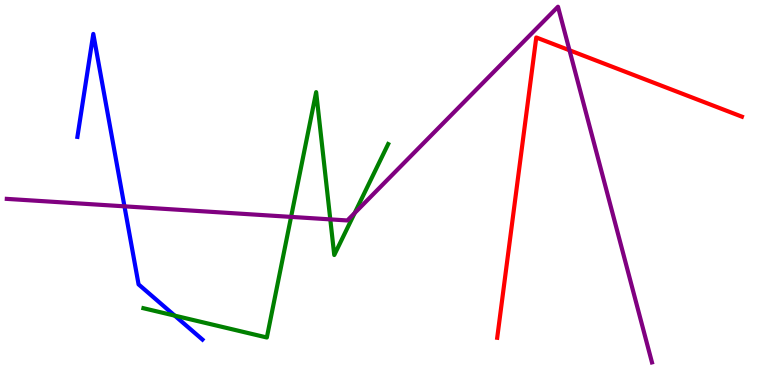[{'lines': ['blue', 'red'], 'intersections': []}, {'lines': ['green', 'red'], 'intersections': []}, {'lines': ['purple', 'red'], 'intersections': [{'x': 7.35, 'y': 8.69}]}, {'lines': ['blue', 'green'], 'intersections': [{'x': 2.25, 'y': 1.8}]}, {'lines': ['blue', 'purple'], 'intersections': [{'x': 1.61, 'y': 4.64}]}, {'lines': ['green', 'purple'], 'intersections': [{'x': 3.76, 'y': 4.37}, {'x': 4.26, 'y': 4.3}, {'x': 4.58, 'y': 4.47}]}]